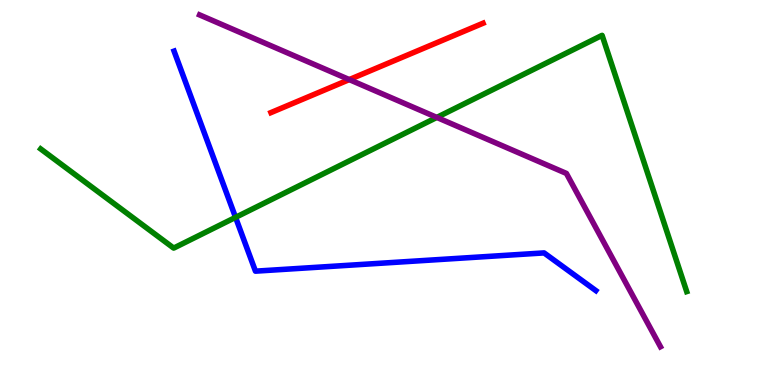[{'lines': ['blue', 'red'], 'intersections': []}, {'lines': ['green', 'red'], 'intersections': []}, {'lines': ['purple', 'red'], 'intersections': [{'x': 4.51, 'y': 7.93}]}, {'lines': ['blue', 'green'], 'intersections': [{'x': 3.04, 'y': 4.35}]}, {'lines': ['blue', 'purple'], 'intersections': []}, {'lines': ['green', 'purple'], 'intersections': [{'x': 5.64, 'y': 6.95}]}]